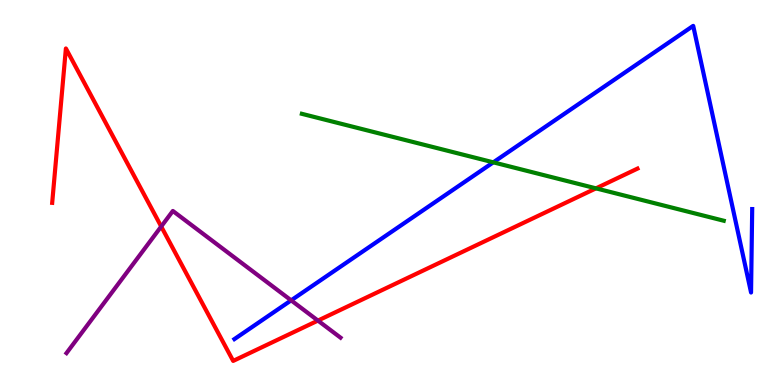[{'lines': ['blue', 'red'], 'intersections': []}, {'lines': ['green', 'red'], 'intersections': [{'x': 7.69, 'y': 5.11}]}, {'lines': ['purple', 'red'], 'intersections': [{'x': 2.08, 'y': 4.12}, {'x': 4.1, 'y': 1.67}]}, {'lines': ['blue', 'green'], 'intersections': [{'x': 6.37, 'y': 5.78}]}, {'lines': ['blue', 'purple'], 'intersections': [{'x': 3.76, 'y': 2.2}]}, {'lines': ['green', 'purple'], 'intersections': []}]